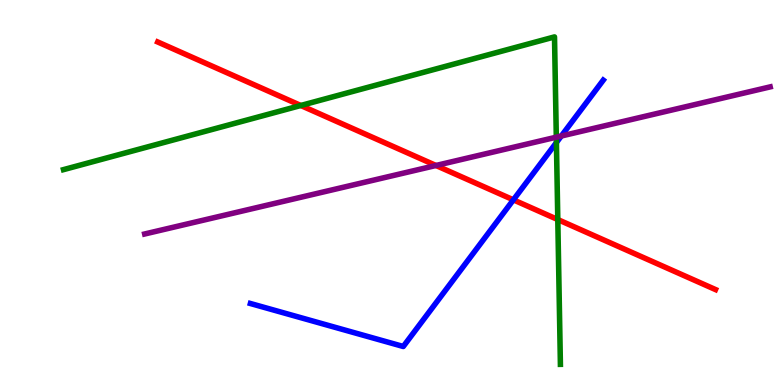[{'lines': ['blue', 'red'], 'intersections': [{'x': 6.62, 'y': 4.81}]}, {'lines': ['green', 'red'], 'intersections': [{'x': 3.88, 'y': 7.26}, {'x': 7.2, 'y': 4.3}]}, {'lines': ['purple', 'red'], 'intersections': [{'x': 5.63, 'y': 5.7}]}, {'lines': ['blue', 'green'], 'intersections': [{'x': 7.18, 'y': 6.3}]}, {'lines': ['blue', 'purple'], 'intersections': [{'x': 7.24, 'y': 6.47}]}, {'lines': ['green', 'purple'], 'intersections': [{'x': 7.18, 'y': 6.44}]}]